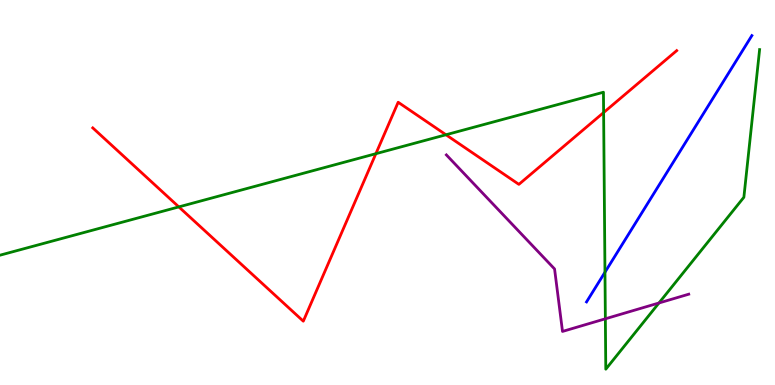[{'lines': ['blue', 'red'], 'intersections': []}, {'lines': ['green', 'red'], 'intersections': [{'x': 2.31, 'y': 4.63}, {'x': 4.85, 'y': 6.01}, {'x': 5.75, 'y': 6.5}, {'x': 7.79, 'y': 7.08}]}, {'lines': ['purple', 'red'], 'intersections': []}, {'lines': ['blue', 'green'], 'intersections': [{'x': 7.81, 'y': 2.93}]}, {'lines': ['blue', 'purple'], 'intersections': []}, {'lines': ['green', 'purple'], 'intersections': [{'x': 7.81, 'y': 1.72}, {'x': 8.5, 'y': 2.13}]}]